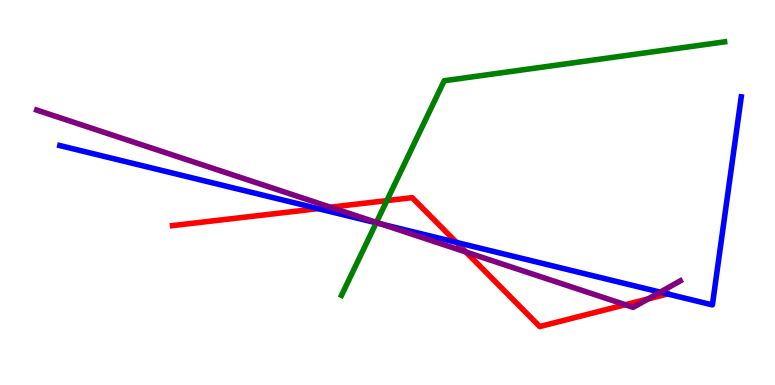[{'lines': ['blue', 'red'], 'intersections': [{'x': 4.1, 'y': 4.58}, {'x': 5.89, 'y': 3.7}, {'x': 8.61, 'y': 2.36}]}, {'lines': ['green', 'red'], 'intersections': [{'x': 4.99, 'y': 4.79}]}, {'lines': ['purple', 'red'], 'intersections': [{'x': 4.26, 'y': 4.62}, {'x': 6.01, 'y': 3.45}, {'x': 8.07, 'y': 2.08}, {'x': 8.36, 'y': 2.24}]}, {'lines': ['blue', 'green'], 'intersections': [{'x': 4.85, 'y': 4.21}]}, {'lines': ['blue', 'purple'], 'intersections': [{'x': 4.92, 'y': 4.18}, {'x': 8.52, 'y': 2.41}]}, {'lines': ['green', 'purple'], 'intersections': [{'x': 4.86, 'y': 4.22}]}]